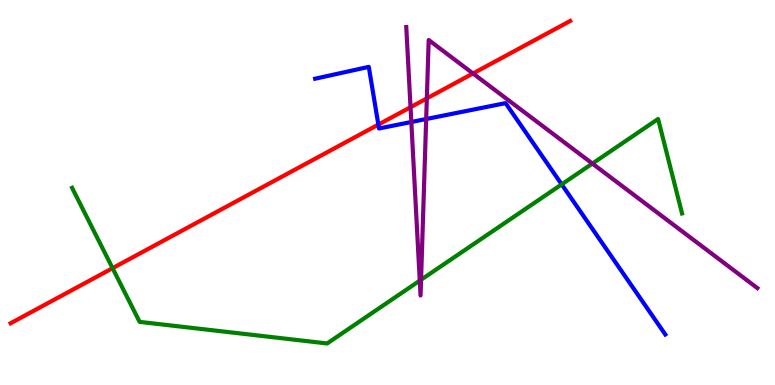[{'lines': ['blue', 'red'], 'intersections': [{'x': 4.88, 'y': 6.76}]}, {'lines': ['green', 'red'], 'intersections': [{'x': 1.45, 'y': 3.03}]}, {'lines': ['purple', 'red'], 'intersections': [{'x': 5.3, 'y': 7.22}, {'x': 5.51, 'y': 7.44}, {'x': 6.1, 'y': 8.09}]}, {'lines': ['blue', 'green'], 'intersections': [{'x': 7.25, 'y': 5.21}]}, {'lines': ['blue', 'purple'], 'intersections': [{'x': 5.31, 'y': 6.83}, {'x': 5.5, 'y': 6.91}]}, {'lines': ['green', 'purple'], 'intersections': [{'x': 5.42, 'y': 2.71}, {'x': 5.43, 'y': 2.73}, {'x': 7.64, 'y': 5.75}]}]